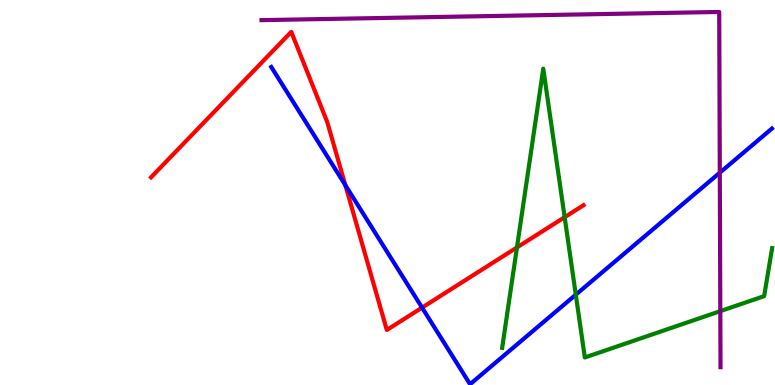[{'lines': ['blue', 'red'], 'intersections': [{'x': 4.46, 'y': 5.19}, {'x': 5.45, 'y': 2.01}]}, {'lines': ['green', 'red'], 'intersections': [{'x': 6.67, 'y': 3.57}, {'x': 7.29, 'y': 4.36}]}, {'lines': ['purple', 'red'], 'intersections': []}, {'lines': ['blue', 'green'], 'intersections': [{'x': 7.43, 'y': 2.35}]}, {'lines': ['blue', 'purple'], 'intersections': [{'x': 9.29, 'y': 5.51}]}, {'lines': ['green', 'purple'], 'intersections': [{'x': 9.29, 'y': 1.92}]}]